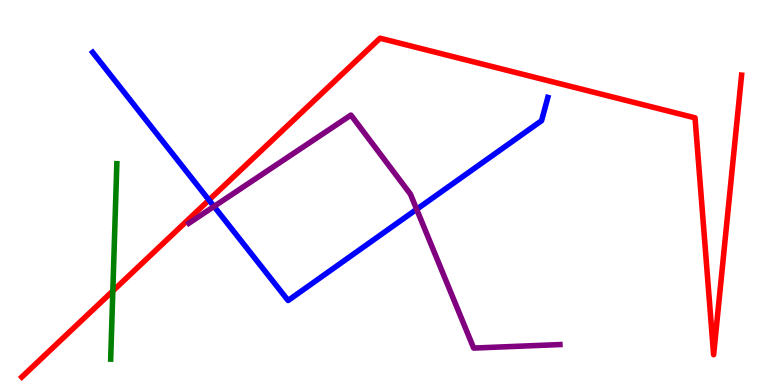[{'lines': ['blue', 'red'], 'intersections': [{'x': 2.7, 'y': 4.8}]}, {'lines': ['green', 'red'], 'intersections': [{'x': 1.46, 'y': 2.44}]}, {'lines': ['purple', 'red'], 'intersections': []}, {'lines': ['blue', 'green'], 'intersections': []}, {'lines': ['blue', 'purple'], 'intersections': [{'x': 2.76, 'y': 4.64}, {'x': 5.38, 'y': 4.56}]}, {'lines': ['green', 'purple'], 'intersections': []}]